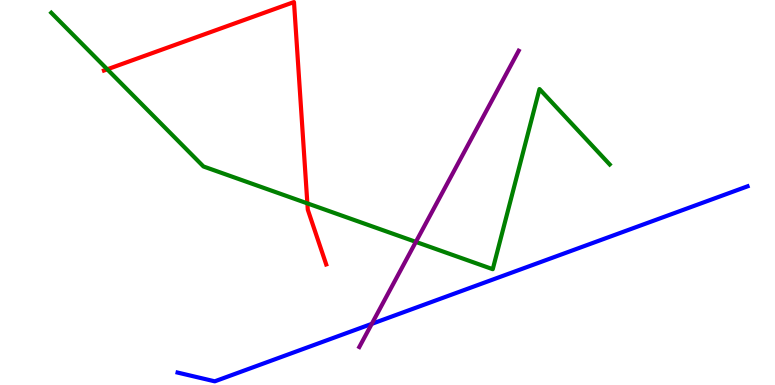[{'lines': ['blue', 'red'], 'intersections': []}, {'lines': ['green', 'red'], 'intersections': [{'x': 1.38, 'y': 8.2}, {'x': 3.97, 'y': 4.72}]}, {'lines': ['purple', 'red'], 'intersections': []}, {'lines': ['blue', 'green'], 'intersections': []}, {'lines': ['blue', 'purple'], 'intersections': [{'x': 4.8, 'y': 1.59}]}, {'lines': ['green', 'purple'], 'intersections': [{'x': 5.37, 'y': 3.72}]}]